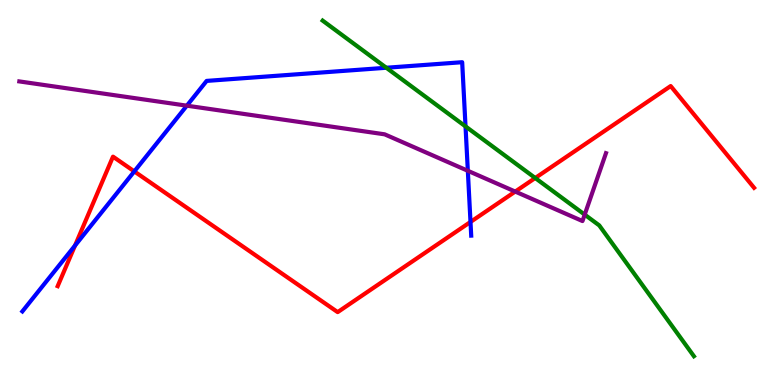[{'lines': ['blue', 'red'], 'intersections': [{'x': 0.968, 'y': 3.62}, {'x': 1.73, 'y': 5.55}, {'x': 6.07, 'y': 4.24}]}, {'lines': ['green', 'red'], 'intersections': [{'x': 6.91, 'y': 5.38}]}, {'lines': ['purple', 'red'], 'intersections': [{'x': 6.65, 'y': 5.02}]}, {'lines': ['blue', 'green'], 'intersections': [{'x': 4.98, 'y': 8.24}, {'x': 6.01, 'y': 6.72}]}, {'lines': ['blue', 'purple'], 'intersections': [{'x': 2.41, 'y': 7.26}, {'x': 6.04, 'y': 5.56}]}, {'lines': ['green', 'purple'], 'intersections': [{'x': 7.54, 'y': 4.43}]}]